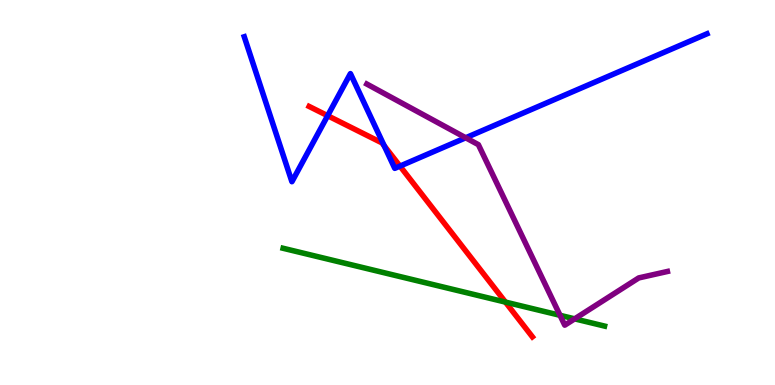[{'lines': ['blue', 'red'], 'intersections': [{'x': 4.23, 'y': 6.99}, {'x': 4.96, 'y': 6.21}, {'x': 5.16, 'y': 5.69}]}, {'lines': ['green', 'red'], 'intersections': [{'x': 6.52, 'y': 2.15}]}, {'lines': ['purple', 'red'], 'intersections': []}, {'lines': ['blue', 'green'], 'intersections': []}, {'lines': ['blue', 'purple'], 'intersections': [{'x': 6.01, 'y': 6.42}]}, {'lines': ['green', 'purple'], 'intersections': [{'x': 7.23, 'y': 1.81}, {'x': 7.41, 'y': 1.72}]}]